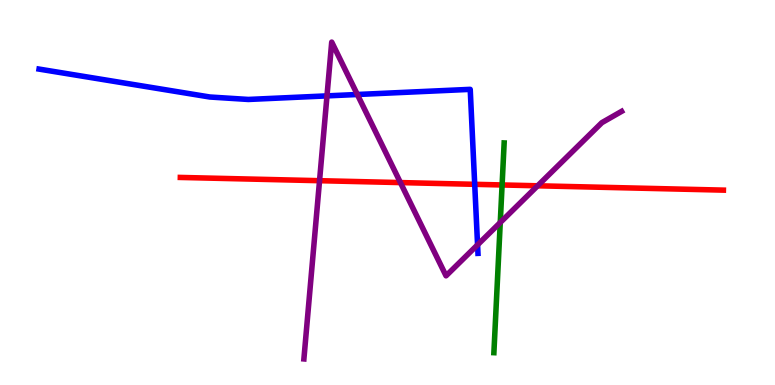[{'lines': ['blue', 'red'], 'intersections': [{'x': 6.13, 'y': 5.21}]}, {'lines': ['green', 'red'], 'intersections': [{'x': 6.48, 'y': 5.2}]}, {'lines': ['purple', 'red'], 'intersections': [{'x': 4.12, 'y': 5.31}, {'x': 5.17, 'y': 5.26}, {'x': 6.94, 'y': 5.17}]}, {'lines': ['blue', 'green'], 'intersections': []}, {'lines': ['blue', 'purple'], 'intersections': [{'x': 4.22, 'y': 7.51}, {'x': 4.61, 'y': 7.55}, {'x': 6.16, 'y': 3.64}]}, {'lines': ['green', 'purple'], 'intersections': [{'x': 6.45, 'y': 4.22}]}]